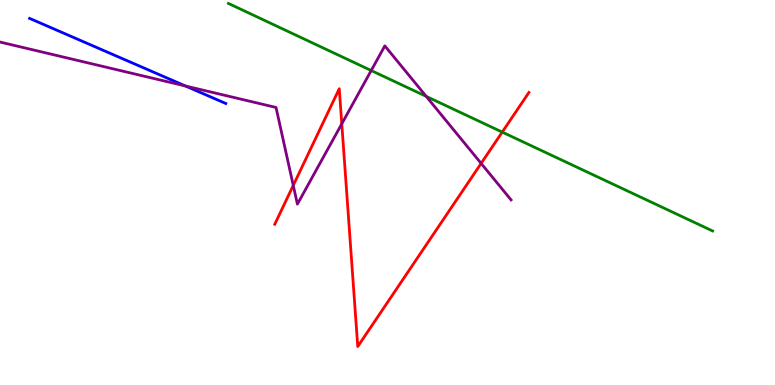[{'lines': ['blue', 'red'], 'intersections': []}, {'lines': ['green', 'red'], 'intersections': [{'x': 6.48, 'y': 6.57}]}, {'lines': ['purple', 'red'], 'intersections': [{'x': 3.78, 'y': 5.18}, {'x': 4.41, 'y': 6.78}, {'x': 6.21, 'y': 5.76}]}, {'lines': ['blue', 'green'], 'intersections': []}, {'lines': ['blue', 'purple'], 'intersections': [{'x': 2.39, 'y': 7.77}]}, {'lines': ['green', 'purple'], 'intersections': [{'x': 4.79, 'y': 8.17}, {'x': 5.5, 'y': 7.5}]}]